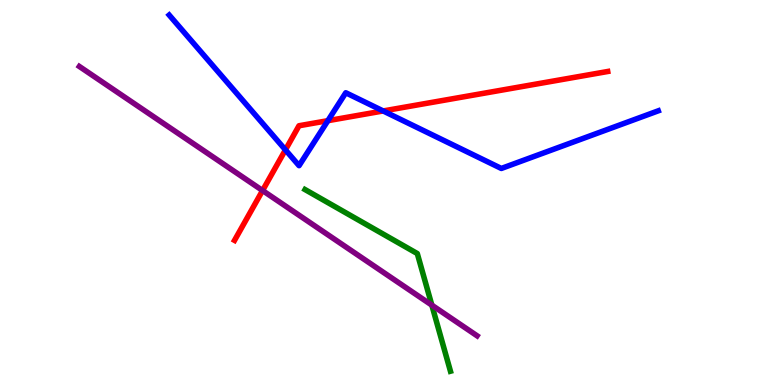[{'lines': ['blue', 'red'], 'intersections': [{'x': 3.68, 'y': 6.11}, {'x': 4.23, 'y': 6.87}, {'x': 4.94, 'y': 7.12}]}, {'lines': ['green', 'red'], 'intersections': []}, {'lines': ['purple', 'red'], 'intersections': [{'x': 3.39, 'y': 5.05}]}, {'lines': ['blue', 'green'], 'intersections': []}, {'lines': ['blue', 'purple'], 'intersections': []}, {'lines': ['green', 'purple'], 'intersections': [{'x': 5.57, 'y': 2.07}]}]